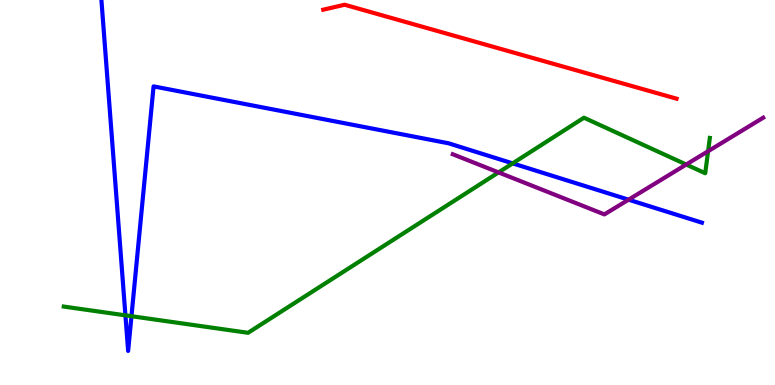[{'lines': ['blue', 'red'], 'intersections': []}, {'lines': ['green', 'red'], 'intersections': []}, {'lines': ['purple', 'red'], 'intersections': []}, {'lines': ['blue', 'green'], 'intersections': [{'x': 1.62, 'y': 1.81}, {'x': 1.7, 'y': 1.79}, {'x': 6.62, 'y': 5.76}]}, {'lines': ['blue', 'purple'], 'intersections': [{'x': 8.11, 'y': 4.81}]}, {'lines': ['green', 'purple'], 'intersections': [{'x': 6.43, 'y': 5.52}, {'x': 8.85, 'y': 5.73}, {'x': 9.14, 'y': 6.07}]}]